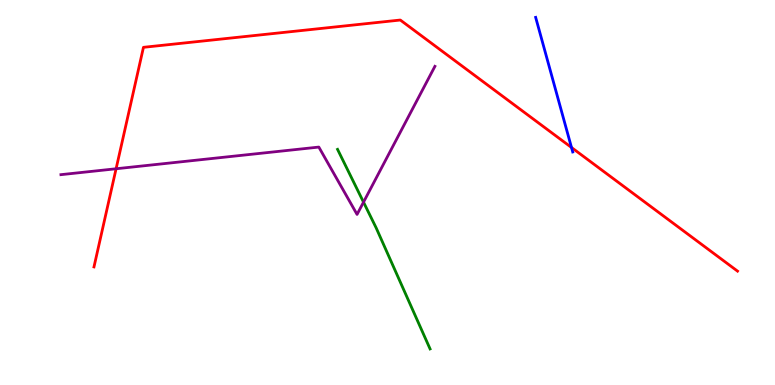[{'lines': ['blue', 'red'], 'intersections': [{'x': 7.37, 'y': 6.17}]}, {'lines': ['green', 'red'], 'intersections': []}, {'lines': ['purple', 'red'], 'intersections': [{'x': 1.5, 'y': 5.62}]}, {'lines': ['blue', 'green'], 'intersections': []}, {'lines': ['blue', 'purple'], 'intersections': []}, {'lines': ['green', 'purple'], 'intersections': [{'x': 4.69, 'y': 4.75}]}]